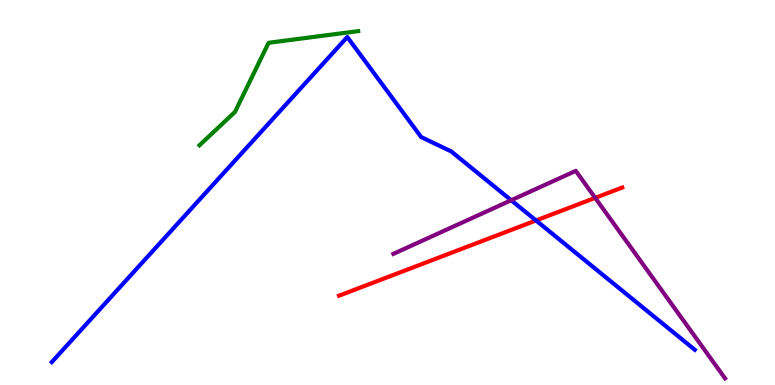[{'lines': ['blue', 'red'], 'intersections': [{'x': 6.92, 'y': 4.27}]}, {'lines': ['green', 'red'], 'intersections': []}, {'lines': ['purple', 'red'], 'intersections': [{'x': 7.68, 'y': 4.86}]}, {'lines': ['blue', 'green'], 'intersections': []}, {'lines': ['blue', 'purple'], 'intersections': [{'x': 6.6, 'y': 4.8}]}, {'lines': ['green', 'purple'], 'intersections': []}]